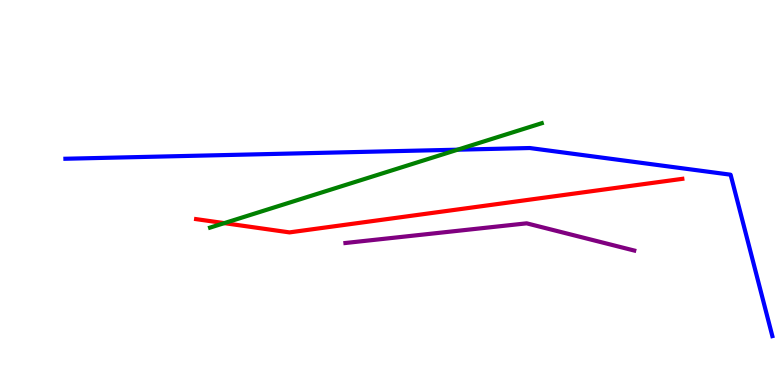[{'lines': ['blue', 'red'], 'intersections': []}, {'lines': ['green', 'red'], 'intersections': [{'x': 2.89, 'y': 4.2}]}, {'lines': ['purple', 'red'], 'intersections': []}, {'lines': ['blue', 'green'], 'intersections': [{'x': 5.9, 'y': 6.11}]}, {'lines': ['blue', 'purple'], 'intersections': []}, {'lines': ['green', 'purple'], 'intersections': []}]